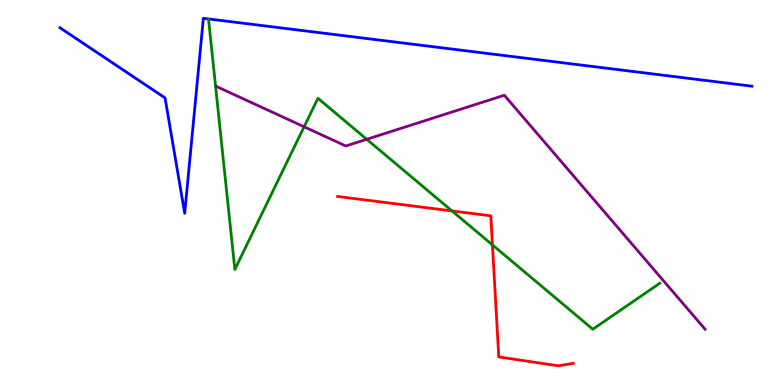[{'lines': ['blue', 'red'], 'intersections': []}, {'lines': ['green', 'red'], 'intersections': [{'x': 5.83, 'y': 4.52}, {'x': 6.35, 'y': 3.64}]}, {'lines': ['purple', 'red'], 'intersections': []}, {'lines': ['blue', 'green'], 'intersections': []}, {'lines': ['blue', 'purple'], 'intersections': []}, {'lines': ['green', 'purple'], 'intersections': [{'x': 3.92, 'y': 6.71}, {'x': 4.73, 'y': 6.38}]}]